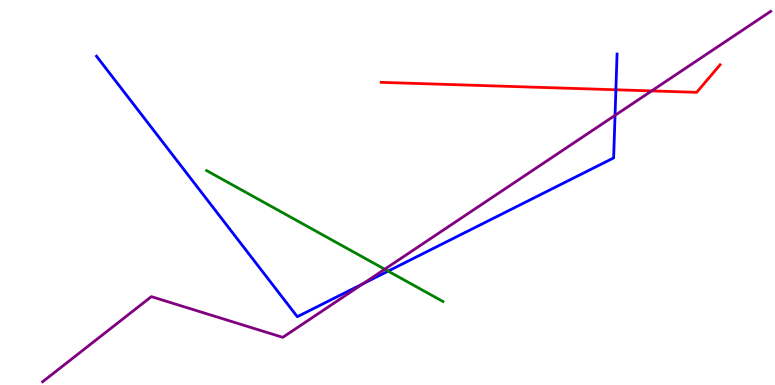[{'lines': ['blue', 'red'], 'intersections': [{'x': 7.95, 'y': 7.67}]}, {'lines': ['green', 'red'], 'intersections': []}, {'lines': ['purple', 'red'], 'intersections': [{'x': 8.41, 'y': 7.64}]}, {'lines': ['blue', 'green'], 'intersections': [{'x': 5.01, 'y': 2.96}]}, {'lines': ['blue', 'purple'], 'intersections': [{'x': 4.68, 'y': 2.63}, {'x': 7.94, 'y': 7.0}]}, {'lines': ['green', 'purple'], 'intersections': [{'x': 4.96, 'y': 3.01}]}]